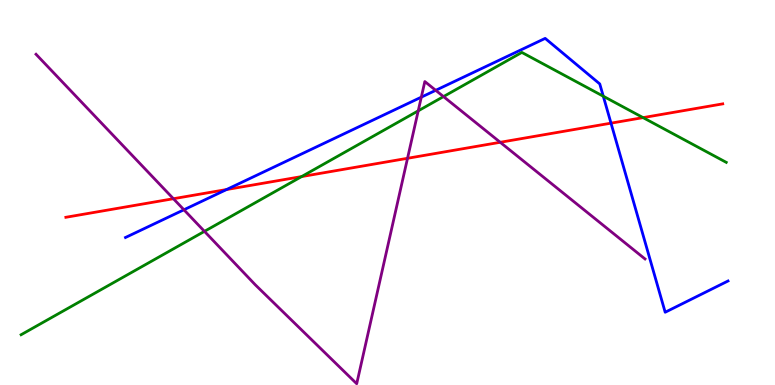[{'lines': ['blue', 'red'], 'intersections': [{'x': 2.92, 'y': 5.08}, {'x': 7.88, 'y': 6.8}]}, {'lines': ['green', 'red'], 'intersections': [{'x': 3.89, 'y': 5.41}, {'x': 8.3, 'y': 6.94}]}, {'lines': ['purple', 'red'], 'intersections': [{'x': 2.24, 'y': 4.84}, {'x': 5.26, 'y': 5.89}, {'x': 6.45, 'y': 6.3}]}, {'lines': ['blue', 'green'], 'intersections': [{'x': 7.78, 'y': 7.5}]}, {'lines': ['blue', 'purple'], 'intersections': [{'x': 2.37, 'y': 4.55}, {'x': 5.44, 'y': 7.48}, {'x': 5.62, 'y': 7.65}]}, {'lines': ['green', 'purple'], 'intersections': [{'x': 2.64, 'y': 3.99}, {'x': 5.4, 'y': 7.12}, {'x': 5.72, 'y': 7.49}]}]